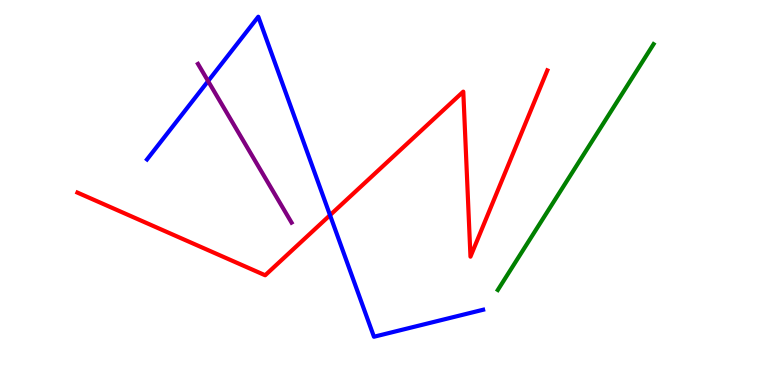[{'lines': ['blue', 'red'], 'intersections': [{'x': 4.26, 'y': 4.41}]}, {'lines': ['green', 'red'], 'intersections': []}, {'lines': ['purple', 'red'], 'intersections': []}, {'lines': ['blue', 'green'], 'intersections': []}, {'lines': ['blue', 'purple'], 'intersections': [{'x': 2.69, 'y': 7.89}]}, {'lines': ['green', 'purple'], 'intersections': []}]